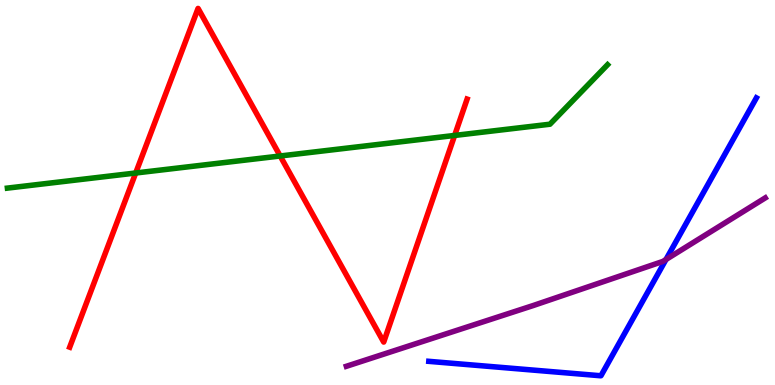[{'lines': ['blue', 'red'], 'intersections': []}, {'lines': ['green', 'red'], 'intersections': [{'x': 1.75, 'y': 5.51}, {'x': 3.62, 'y': 5.95}, {'x': 5.87, 'y': 6.48}]}, {'lines': ['purple', 'red'], 'intersections': []}, {'lines': ['blue', 'green'], 'intersections': []}, {'lines': ['blue', 'purple'], 'intersections': [{'x': 8.59, 'y': 3.26}]}, {'lines': ['green', 'purple'], 'intersections': []}]